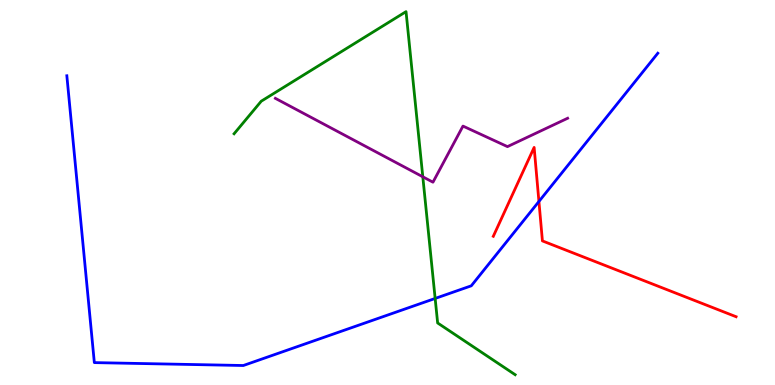[{'lines': ['blue', 'red'], 'intersections': [{'x': 6.95, 'y': 4.77}]}, {'lines': ['green', 'red'], 'intersections': []}, {'lines': ['purple', 'red'], 'intersections': []}, {'lines': ['blue', 'green'], 'intersections': [{'x': 5.61, 'y': 2.25}]}, {'lines': ['blue', 'purple'], 'intersections': []}, {'lines': ['green', 'purple'], 'intersections': [{'x': 5.46, 'y': 5.41}]}]